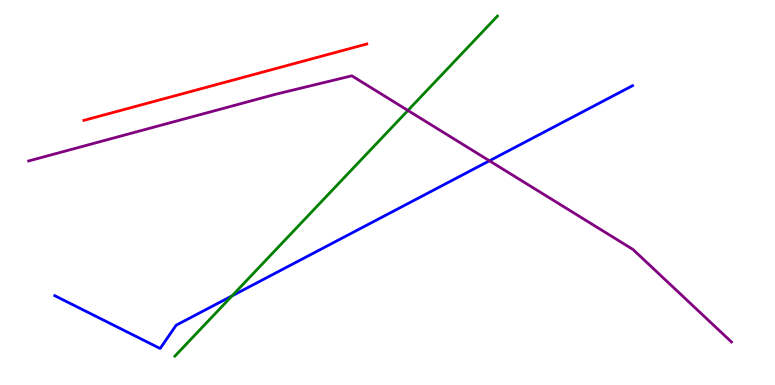[{'lines': ['blue', 'red'], 'intersections': []}, {'lines': ['green', 'red'], 'intersections': []}, {'lines': ['purple', 'red'], 'intersections': []}, {'lines': ['blue', 'green'], 'intersections': [{'x': 2.99, 'y': 2.31}]}, {'lines': ['blue', 'purple'], 'intersections': [{'x': 6.32, 'y': 5.82}]}, {'lines': ['green', 'purple'], 'intersections': [{'x': 5.26, 'y': 7.13}]}]